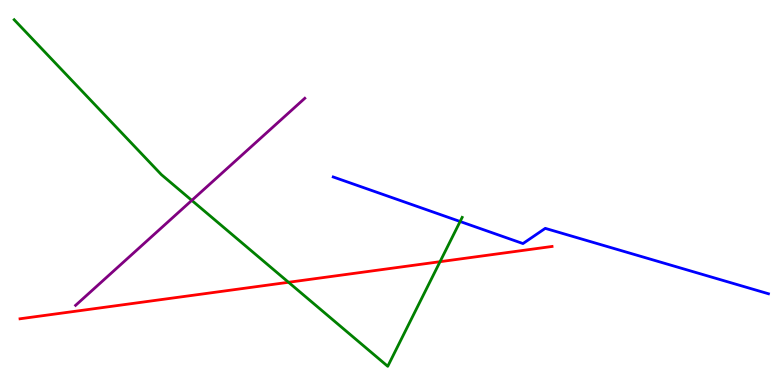[{'lines': ['blue', 'red'], 'intersections': []}, {'lines': ['green', 'red'], 'intersections': [{'x': 3.72, 'y': 2.67}, {'x': 5.68, 'y': 3.2}]}, {'lines': ['purple', 'red'], 'intersections': []}, {'lines': ['blue', 'green'], 'intersections': [{'x': 5.94, 'y': 4.25}]}, {'lines': ['blue', 'purple'], 'intersections': []}, {'lines': ['green', 'purple'], 'intersections': [{'x': 2.47, 'y': 4.8}]}]